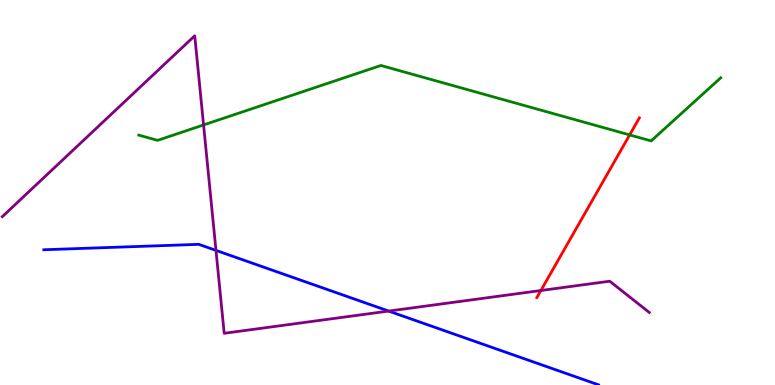[{'lines': ['blue', 'red'], 'intersections': []}, {'lines': ['green', 'red'], 'intersections': [{'x': 8.12, 'y': 6.5}]}, {'lines': ['purple', 'red'], 'intersections': [{'x': 6.98, 'y': 2.45}]}, {'lines': ['blue', 'green'], 'intersections': []}, {'lines': ['blue', 'purple'], 'intersections': [{'x': 2.79, 'y': 3.5}, {'x': 5.01, 'y': 1.92}]}, {'lines': ['green', 'purple'], 'intersections': [{'x': 2.63, 'y': 6.75}]}]